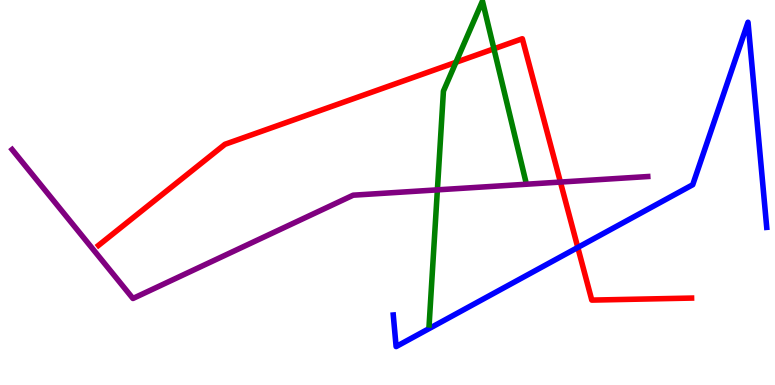[{'lines': ['blue', 'red'], 'intersections': [{'x': 7.46, 'y': 3.57}]}, {'lines': ['green', 'red'], 'intersections': [{'x': 5.88, 'y': 8.38}, {'x': 6.37, 'y': 8.73}]}, {'lines': ['purple', 'red'], 'intersections': [{'x': 7.23, 'y': 5.27}]}, {'lines': ['blue', 'green'], 'intersections': []}, {'lines': ['blue', 'purple'], 'intersections': []}, {'lines': ['green', 'purple'], 'intersections': [{'x': 5.64, 'y': 5.07}]}]